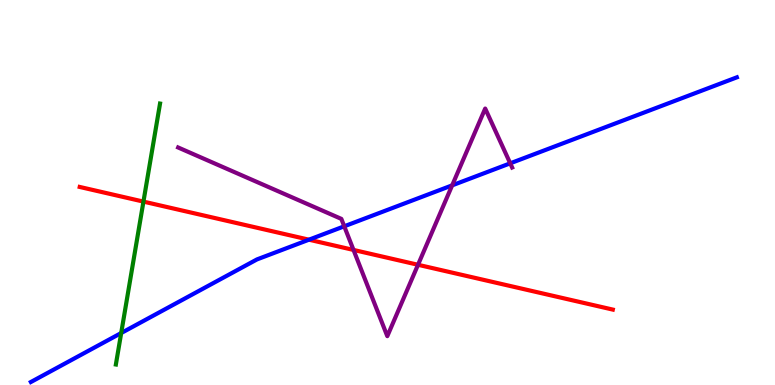[{'lines': ['blue', 'red'], 'intersections': [{'x': 3.99, 'y': 3.77}]}, {'lines': ['green', 'red'], 'intersections': [{'x': 1.85, 'y': 4.76}]}, {'lines': ['purple', 'red'], 'intersections': [{'x': 4.56, 'y': 3.51}, {'x': 5.39, 'y': 3.12}]}, {'lines': ['blue', 'green'], 'intersections': [{'x': 1.56, 'y': 1.35}]}, {'lines': ['blue', 'purple'], 'intersections': [{'x': 4.44, 'y': 4.12}, {'x': 5.83, 'y': 5.19}, {'x': 6.58, 'y': 5.76}]}, {'lines': ['green', 'purple'], 'intersections': []}]